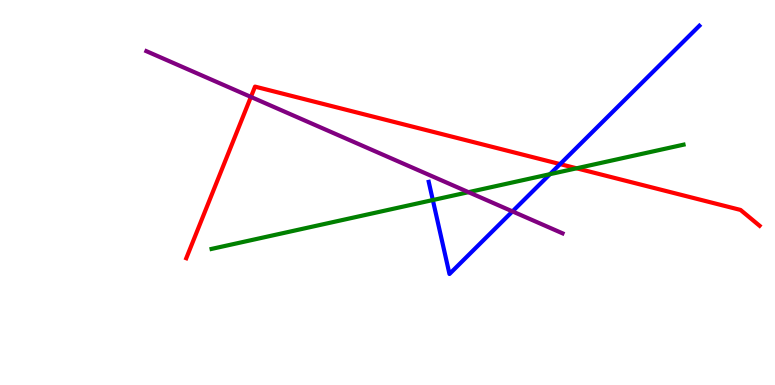[{'lines': ['blue', 'red'], 'intersections': [{'x': 7.23, 'y': 5.74}]}, {'lines': ['green', 'red'], 'intersections': [{'x': 7.44, 'y': 5.63}]}, {'lines': ['purple', 'red'], 'intersections': [{'x': 3.24, 'y': 7.48}]}, {'lines': ['blue', 'green'], 'intersections': [{'x': 5.58, 'y': 4.8}, {'x': 7.1, 'y': 5.48}]}, {'lines': ['blue', 'purple'], 'intersections': [{'x': 6.61, 'y': 4.51}]}, {'lines': ['green', 'purple'], 'intersections': [{'x': 6.05, 'y': 5.01}]}]